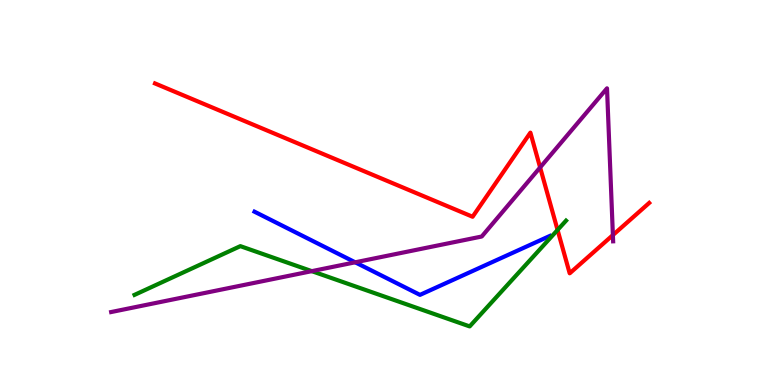[{'lines': ['blue', 'red'], 'intersections': []}, {'lines': ['green', 'red'], 'intersections': [{'x': 7.19, 'y': 4.03}]}, {'lines': ['purple', 'red'], 'intersections': [{'x': 6.97, 'y': 5.65}, {'x': 7.91, 'y': 3.89}]}, {'lines': ['blue', 'green'], 'intersections': []}, {'lines': ['blue', 'purple'], 'intersections': [{'x': 4.58, 'y': 3.19}]}, {'lines': ['green', 'purple'], 'intersections': [{'x': 4.02, 'y': 2.96}]}]